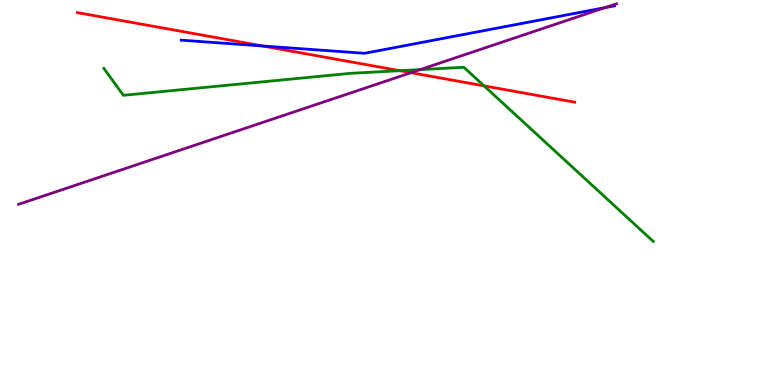[{'lines': ['blue', 'red'], 'intersections': [{'x': 3.39, 'y': 8.81}]}, {'lines': ['green', 'red'], 'intersections': [{'x': 5.16, 'y': 8.16}, {'x': 6.25, 'y': 7.77}]}, {'lines': ['purple', 'red'], 'intersections': [{'x': 5.3, 'y': 8.11}]}, {'lines': ['blue', 'green'], 'intersections': []}, {'lines': ['blue', 'purple'], 'intersections': [{'x': 7.8, 'y': 9.8}]}, {'lines': ['green', 'purple'], 'intersections': [{'x': 5.42, 'y': 8.19}]}]